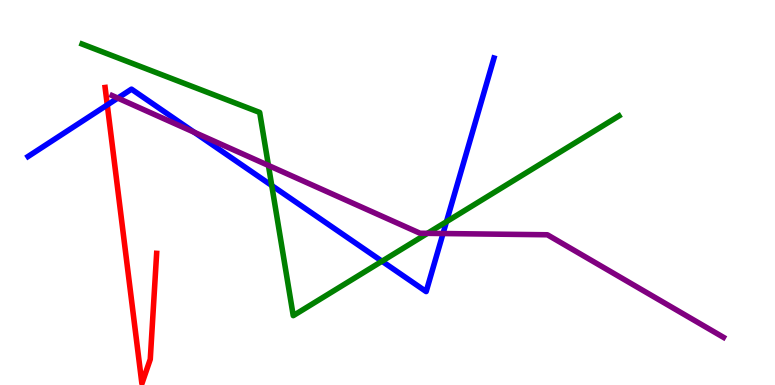[{'lines': ['blue', 'red'], 'intersections': [{'x': 1.38, 'y': 7.27}]}, {'lines': ['green', 'red'], 'intersections': []}, {'lines': ['purple', 'red'], 'intersections': []}, {'lines': ['blue', 'green'], 'intersections': [{'x': 3.51, 'y': 5.18}, {'x': 4.93, 'y': 3.21}, {'x': 5.76, 'y': 4.24}]}, {'lines': ['blue', 'purple'], 'intersections': [{'x': 1.52, 'y': 7.45}, {'x': 2.51, 'y': 6.56}, {'x': 5.72, 'y': 3.93}]}, {'lines': ['green', 'purple'], 'intersections': [{'x': 3.46, 'y': 5.7}, {'x': 5.52, 'y': 3.94}]}]